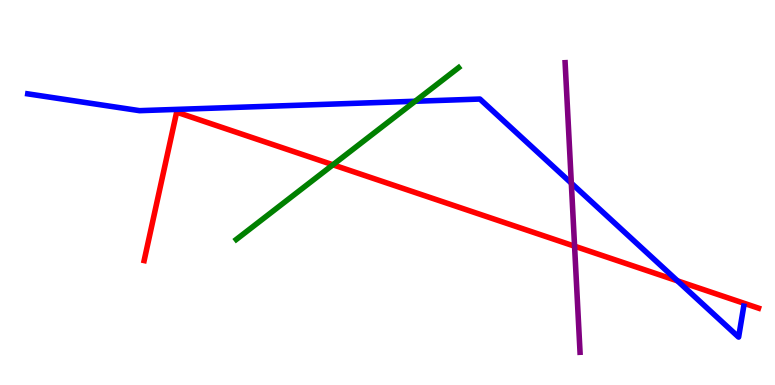[{'lines': ['blue', 'red'], 'intersections': [{'x': 8.74, 'y': 2.71}]}, {'lines': ['green', 'red'], 'intersections': [{'x': 4.3, 'y': 5.72}]}, {'lines': ['purple', 'red'], 'intersections': [{'x': 7.41, 'y': 3.61}]}, {'lines': ['blue', 'green'], 'intersections': [{'x': 5.36, 'y': 7.37}]}, {'lines': ['blue', 'purple'], 'intersections': [{'x': 7.37, 'y': 5.24}]}, {'lines': ['green', 'purple'], 'intersections': []}]